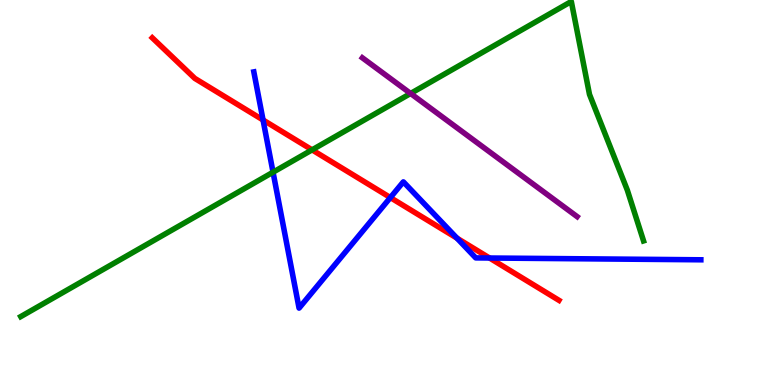[{'lines': ['blue', 'red'], 'intersections': [{'x': 3.39, 'y': 6.88}, {'x': 5.04, 'y': 4.87}, {'x': 5.9, 'y': 3.81}, {'x': 6.32, 'y': 3.3}]}, {'lines': ['green', 'red'], 'intersections': [{'x': 4.03, 'y': 6.11}]}, {'lines': ['purple', 'red'], 'intersections': []}, {'lines': ['blue', 'green'], 'intersections': [{'x': 3.52, 'y': 5.53}]}, {'lines': ['blue', 'purple'], 'intersections': []}, {'lines': ['green', 'purple'], 'intersections': [{'x': 5.3, 'y': 7.57}]}]